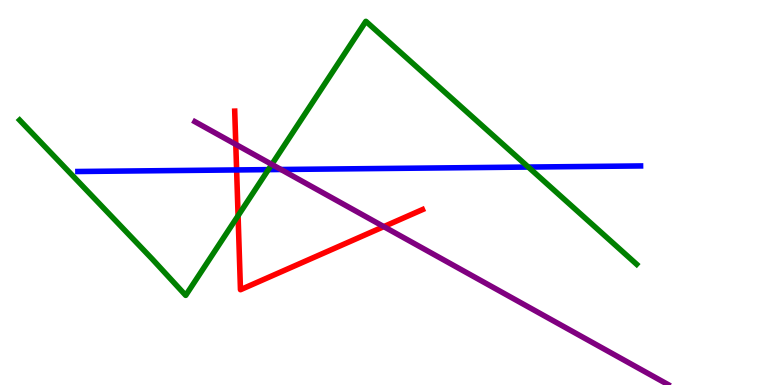[{'lines': ['blue', 'red'], 'intersections': [{'x': 3.05, 'y': 5.59}]}, {'lines': ['green', 'red'], 'intersections': [{'x': 3.07, 'y': 4.4}]}, {'lines': ['purple', 'red'], 'intersections': [{'x': 3.04, 'y': 6.25}, {'x': 4.95, 'y': 4.11}]}, {'lines': ['blue', 'green'], 'intersections': [{'x': 3.46, 'y': 5.59}, {'x': 6.82, 'y': 5.66}]}, {'lines': ['blue', 'purple'], 'intersections': [{'x': 3.63, 'y': 5.6}]}, {'lines': ['green', 'purple'], 'intersections': [{'x': 3.51, 'y': 5.73}]}]